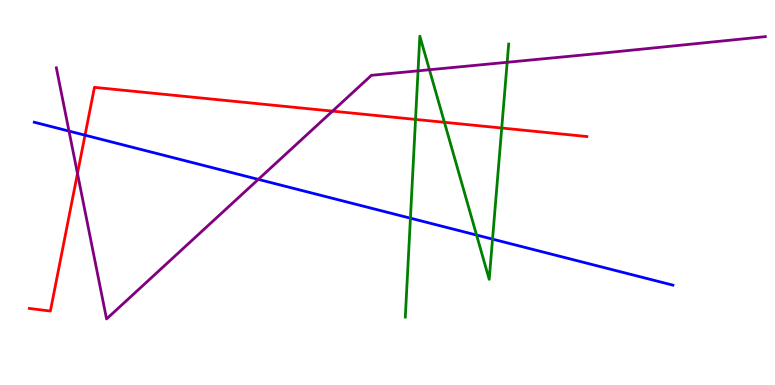[{'lines': ['blue', 'red'], 'intersections': [{'x': 1.1, 'y': 6.49}]}, {'lines': ['green', 'red'], 'intersections': [{'x': 5.36, 'y': 6.9}, {'x': 5.73, 'y': 6.82}, {'x': 6.47, 'y': 6.67}]}, {'lines': ['purple', 'red'], 'intersections': [{'x': 1.0, 'y': 5.49}, {'x': 4.29, 'y': 7.11}]}, {'lines': ['blue', 'green'], 'intersections': [{'x': 5.3, 'y': 4.33}, {'x': 6.15, 'y': 3.89}, {'x': 6.36, 'y': 3.79}]}, {'lines': ['blue', 'purple'], 'intersections': [{'x': 0.89, 'y': 6.59}, {'x': 3.33, 'y': 5.34}]}, {'lines': ['green', 'purple'], 'intersections': [{'x': 5.39, 'y': 8.16}, {'x': 5.54, 'y': 8.19}, {'x': 6.54, 'y': 8.38}]}]